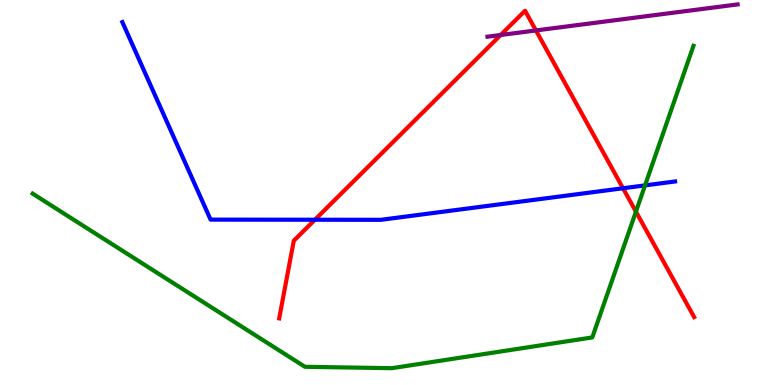[{'lines': ['blue', 'red'], 'intersections': [{'x': 4.06, 'y': 4.29}, {'x': 8.04, 'y': 5.11}]}, {'lines': ['green', 'red'], 'intersections': [{'x': 8.21, 'y': 4.5}]}, {'lines': ['purple', 'red'], 'intersections': [{'x': 6.46, 'y': 9.09}, {'x': 6.92, 'y': 9.21}]}, {'lines': ['blue', 'green'], 'intersections': [{'x': 8.32, 'y': 5.18}]}, {'lines': ['blue', 'purple'], 'intersections': []}, {'lines': ['green', 'purple'], 'intersections': []}]